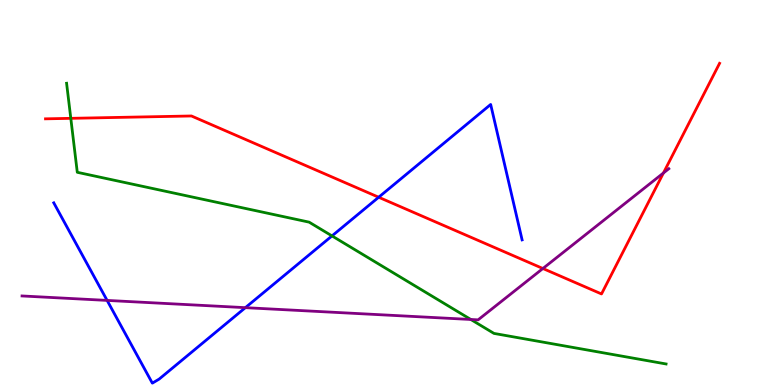[{'lines': ['blue', 'red'], 'intersections': [{'x': 4.89, 'y': 4.88}]}, {'lines': ['green', 'red'], 'intersections': [{'x': 0.914, 'y': 6.93}]}, {'lines': ['purple', 'red'], 'intersections': [{'x': 7.01, 'y': 3.03}, {'x': 8.56, 'y': 5.51}]}, {'lines': ['blue', 'green'], 'intersections': [{'x': 4.28, 'y': 3.87}]}, {'lines': ['blue', 'purple'], 'intersections': [{'x': 1.38, 'y': 2.2}, {'x': 3.17, 'y': 2.01}]}, {'lines': ['green', 'purple'], 'intersections': [{'x': 6.08, 'y': 1.7}]}]